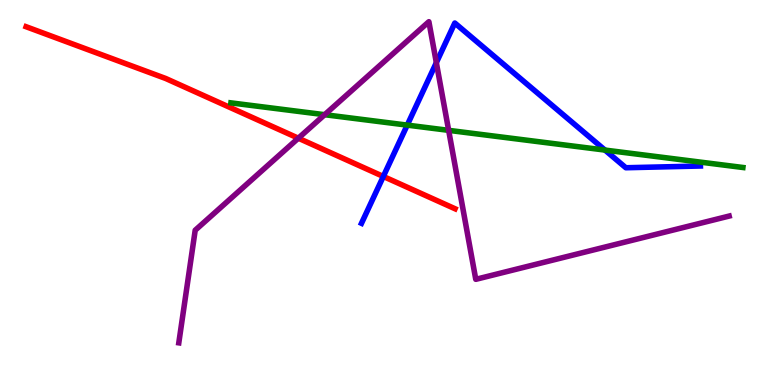[{'lines': ['blue', 'red'], 'intersections': [{'x': 4.95, 'y': 5.42}]}, {'lines': ['green', 'red'], 'intersections': []}, {'lines': ['purple', 'red'], 'intersections': [{'x': 3.85, 'y': 6.41}]}, {'lines': ['blue', 'green'], 'intersections': [{'x': 5.25, 'y': 6.75}, {'x': 7.81, 'y': 6.1}]}, {'lines': ['blue', 'purple'], 'intersections': [{'x': 5.63, 'y': 8.37}]}, {'lines': ['green', 'purple'], 'intersections': [{'x': 4.19, 'y': 7.02}, {'x': 5.79, 'y': 6.61}]}]